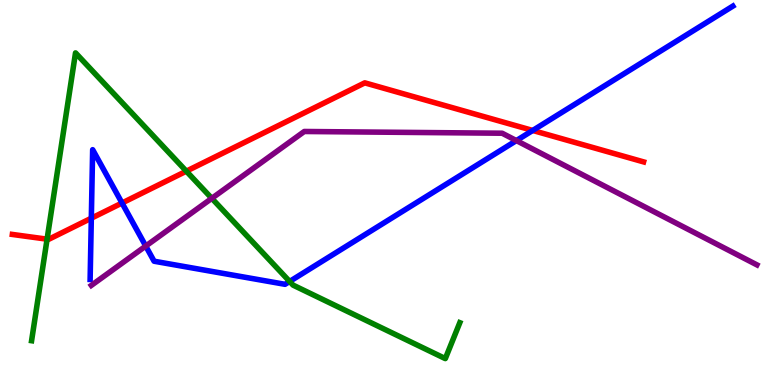[{'lines': ['blue', 'red'], 'intersections': [{'x': 1.18, 'y': 4.33}, {'x': 1.57, 'y': 4.73}, {'x': 6.87, 'y': 6.61}]}, {'lines': ['green', 'red'], 'intersections': [{'x': 0.607, 'y': 3.79}, {'x': 2.4, 'y': 5.55}]}, {'lines': ['purple', 'red'], 'intersections': []}, {'lines': ['blue', 'green'], 'intersections': [{'x': 3.74, 'y': 2.69}]}, {'lines': ['blue', 'purple'], 'intersections': [{'x': 1.88, 'y': 3.61}, {'x': 6.66, 'y': 6.35}]}, {'lines': ['green', 'purple'], 'intersections': [{'x': 2.73, 'y': 4.85}]}]